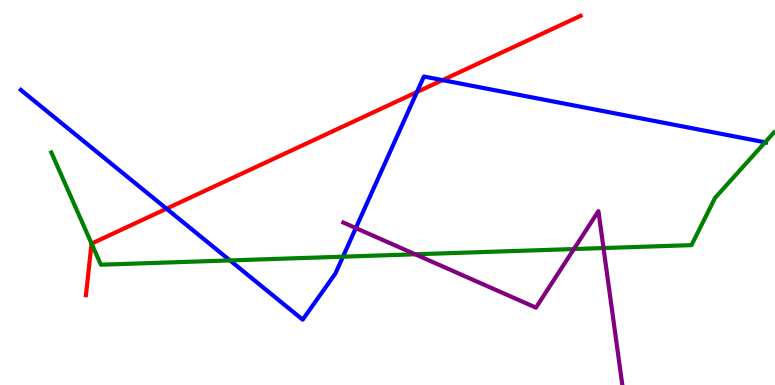[{'lines': ['blue', 'red'], 'intersections': [{'x': 2.15, 'y': 4.58}, {'x': 5.38, 'y': 7.61}, {'x': 5.71, 'y': 7.92}]}, {'lines': ['green', 'red'], 'intersections': [{'x': 1.18, 'y': 3.67}]}, {'lines': ['purple', 'red'], 'intersections': []}, {'lines': ['blue', 'green'], 'intersections': [{'x': 2.97, 'y': 3.24}, {'x': 4.43, 'y': 3.33}, {'x': 9.87, 'y': 6.3}]}, {'lines': ['blue', 'purple'], 'intersections': [{'x': 4.59, 'y': 4.08}]}, {'lines': ['green', 'purple'], 'intersections': [{'x': 5.36, 'y': 3.4}, {'x': 7.41, 'y': 3.53}, {'x': 7.79, 'y': 3.56}]}]